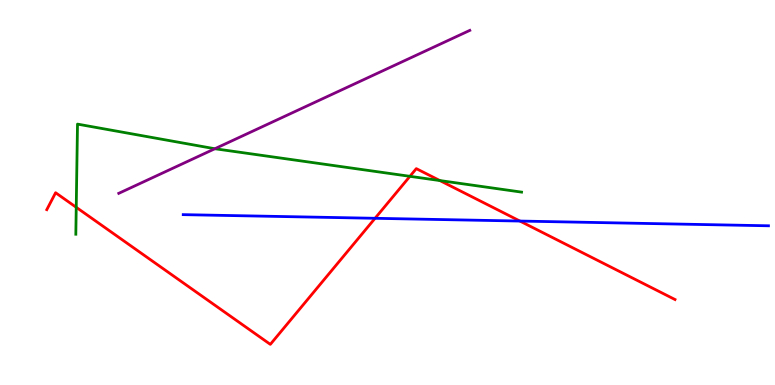[{'lines': ['blue', 'red'], 'intersections': [{'x': 4.84, 'y': 4.33}, {'x': 6.71, 'y': 4.26}]}, {'lines': ['green', 'red'], 'intersections': [{'x': 0.984, 'y': 4.62}, {'x': 5.29, 'y': 5.42}, {'x': 5.68, 'y': 5.31}]}, {'lines': ['purple', 'red'], 'intersections': []}, {'lines': ['blue', 'green'], 'intersections': []}, {'lines': ['blue', 'purple'], 'intersections': []}, {'lines': ['green', 'purple'], 'intersections': [{'x': 2.77, 'y': 6.14}]}]